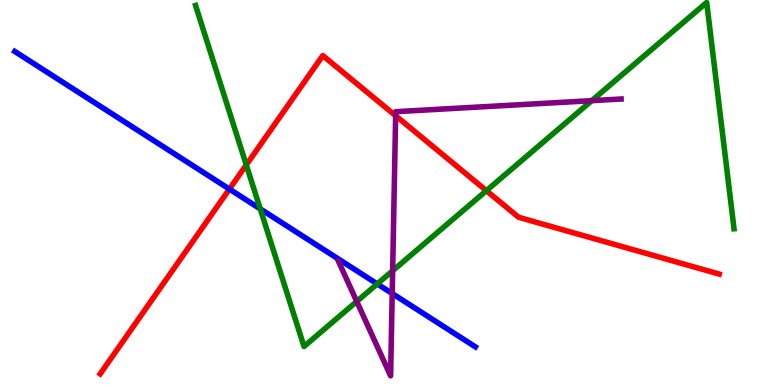[{'lines': ['blue', 'red'], 'intersections': [{'x': 2.96, 'y': 5.09}]}, {'lines': ['green', 'red'], 'intersections': [{'x': 3.18, 'y': 5.72}, {'x': 6.28, 'y': 5.05}]}, {'lines': ['purple', 'red'], 'intersections': [{'x': 5.11, 'y': 6.99}]}, {'lines': ['blue', 'green'], 'intersections': [{'x': 3.36, 'y': 4.57}, {'x': 4.87, 'y': 2.63}]}, {'lines': ['blue', 'purple'], 'intersections': [{'x': 5.06, 'y': 2.38}]}, {'lines': ['green', 'purple'], 'intersections': [{'x': 4.6, 'y': 2.17}, {'x': 5.07, 'y': 2.97}, {'x': 7.64, 'y': 7.39}]}]